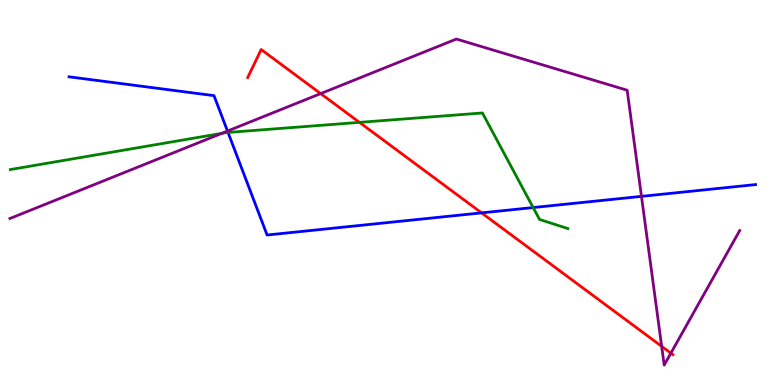[{'lines': ['blue', 'red'], 'intersections': [{'x': 6.21, 'y': 4.47}]}, {'lines': ['green', 'red'], 'intersections': [{'x': 4.64, 'y': 6.82}]}, {'lines': ['purple', 'red'], 'intersections': [{'x': 4.14, 'y': 7.57}, {'x': 8.54, 'y': 1.0}, {'x': 8.66, 'y': 0.827}]}, {'lines': ['blue', 'green'], 'intersections': [{'x': 2.94, 'y': 6.56}, {'x': 6.88, 'y': 4.61}]}, {'lines': ['blue', 'purple'], 'intersections': [{'x': 2.94, 'y': 6.6}, {'x': 8.28, 'y': 4.9}]}, {'lines': ['green', 'purple'], 'intersections': [{'x': 2.86, 'y': 6.54}]}]